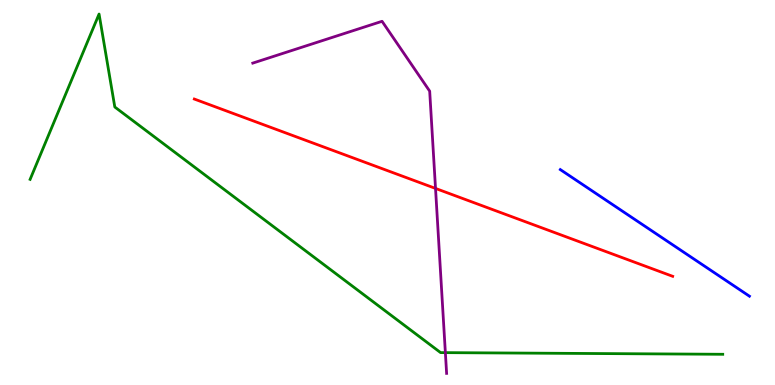[{'lines': ['blue', 'red'], 'intersections': []}, {'lines': ['green', 'red'], 'intersections': []}, {'lines': ['purple', 'red'], 'intersections': [{'x': 5.62, 'y': 5.11}]}, {'lines': ['blue', 'green'], 'intersections': []}, {'lines': ['blue', 'purple'], 'intersections': []}, {'lines': ['green', 'purple'], 'intersections': [{'x': 5.75, 'y': 0.841}]}]